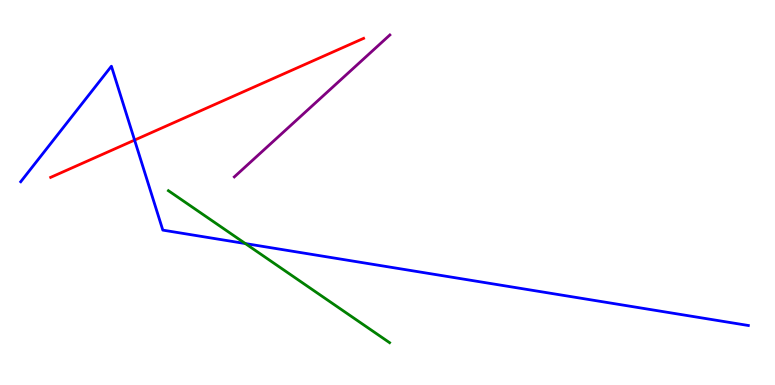[{'lines': ['blue', 'red'], 'intersections': [{'x': 1.74, 'y': 6.36}]}, {'lines': ['green', 'red'], 'intersections': []}, {'lines': ['purple', 'red'], 'intersections': []}, {'lines': ['blue', 'green'], 'intersections': [{'x': 3.17, 'y': 3.67}]}, {'lines': ['blue', 'purple'], 'intersections': []}, {'lines': ['green', 'purple'], 'intersections': []}]